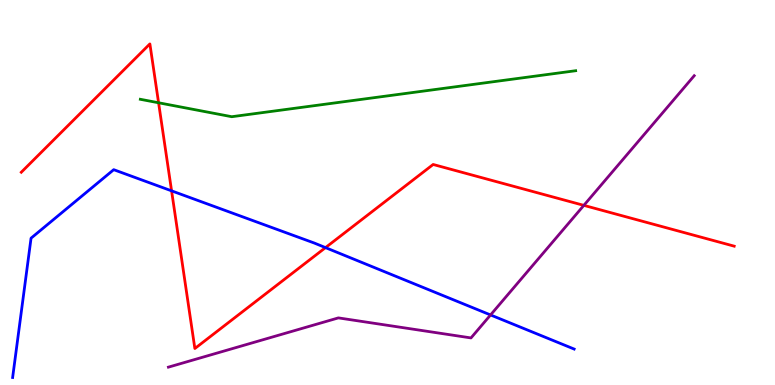[{'lines': ['blue', 'red'], 'intersections': [{'x': 2.21, 'y': 5.04}, {'x': 4.2, 'y': 3.57}]}, {'lines': ['green', 'red'], 'intersections': [{'x': 2.05, 'y': 7.33}]}, {'lines': ['purple', 'red'], 'intersections': [{'x': 7.53, 'y': 4.67}]}, {'lines': ['blue', 'green'], 'intersections': []}, {'lines': ['blue', 'purple'], 'intersections': [{'x': 6.33, 'y': 1.82}]}, {'lines': ['green', 'purple'], 'intersections': []}]